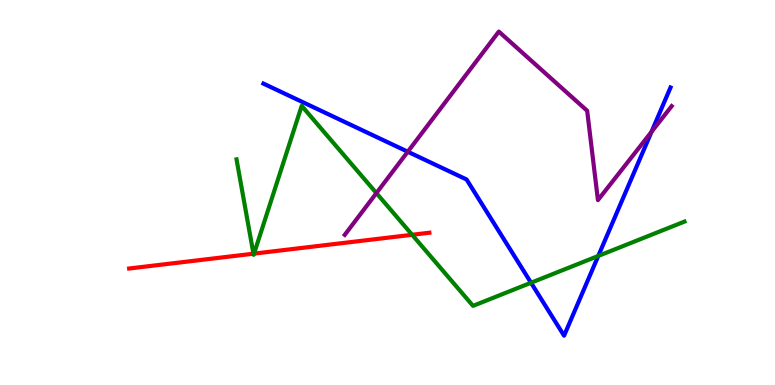[{'lines': ['blue', 'red'], 'intersections': []}, {'lines': ['green', 'red'], 'intersections': [{'x': 3.27, 'y': 3.41}, {'x': 3.28, 'y': 3.41}, {'x': 5.32, 'y': 3.9}]}, {'lines': ['purple', 'red'], 'intersections': []}, {'lines': ['blue', 'green'], 'intersections': [{'x': 6.85, 'y': 2.66}, {'x': 7.72, 'y': 3.35}]}, {'lines': ['blue', 'purple'], 'intersections': [{'x': 5.26, 'y': 6.06}, {'x': 8.41, 'y': 6.58}]}, {'lines': ['green', 'purple'], 'intersections': [{'x': 4.86, 'y': 4.98}]}]